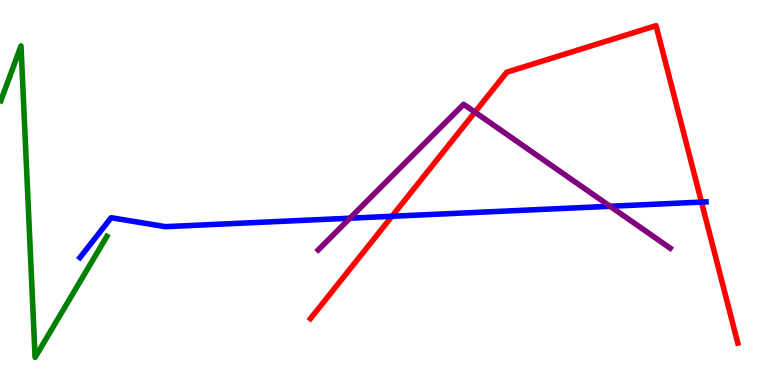[{'lines': ['blue', 'red'], 'intersections': [{'x': 5.06, 'y': 4.38}, {'x': 9.05, 'y': 4.75}]}, {'lines': ['green', 'red'], 'intersections': []}, {'lines': ['purple', 'red'], 'intersections': [{'x': 6.13, 'y': 7.09}]}, {'lines': ['blue', 'green'], 'intersections': []}, {'lines': ['blue', 'purple'], 'intersections': [{'x': 4.52, 'y': 4.33}, {'x': 7.87, 'y': 4.64}]}, {'lines': ['green', 'purple'], 'intersections': []}]